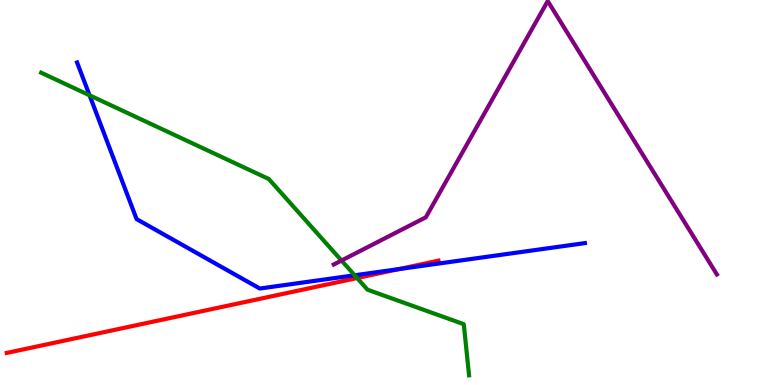[{'lines': ['blue', 'red'], 'intersections': [{'x': 5.15, 'y': 3.01}]}, {'lines': ['green', 'red'], 'intersections': [{'x': 4.61, 'y': 2.78}]}, {'lines': ['purple', 'red'], 'intersections': []}, {'lines': ['blue', 'green'], 'intersections': [{'x': 1.16, 'y': 7.52}, {'x': 4.58, 'y': 2.85}]}, {'lines': ['blue', 'purple'], 'intersections': []}, {'lines': ['green', 'purple'], 'intersections': [{'x': 4.41, 'y': 3.23}]}]